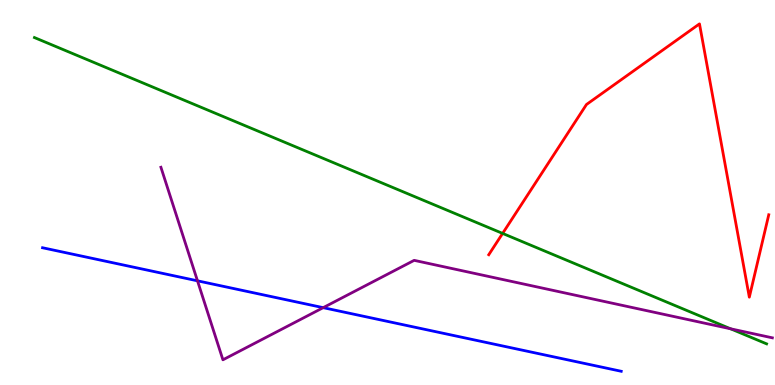[{'lines': ['blue', 'red'], 'intersections': []}, {'lines': ['green', 'red'], 'intersections': [{'x': 6.49, 'y': 3.94}]}, {'lines': ['purple', 'red'], 'intersections': []}, {'lines': ['blue', 'green'], 'intersections': []}, {'lines': ['blue', 'purple'], 'intersections': [{'x': 2.55, 'y': 2.71}, {'x': 4.17, 'y': 2.01}]}, {'lines': ['green', 'purple'], 'intersections': [{'x': 9.43, 'y': 1.46}]}]